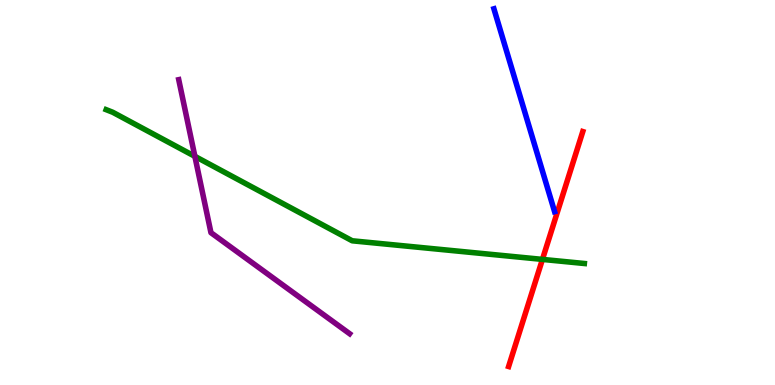[{'lines': ['blue', 'red'], 'intersections': []}, {'lines': ['green', 'red'], 'intersections': [{'x': 7.0, 'y': 3.26}]}, {'lines': ['purple', 'red'], 'intersections': []}, {'lines': ['blue', 'green'], 'intersections': []}, {'lines': ['blue', 'purple'], 'intersections': []}, {'lines': ['green', 'purple'], 'intersections': [{'x': 2.51, 'y': 5.94}]}]